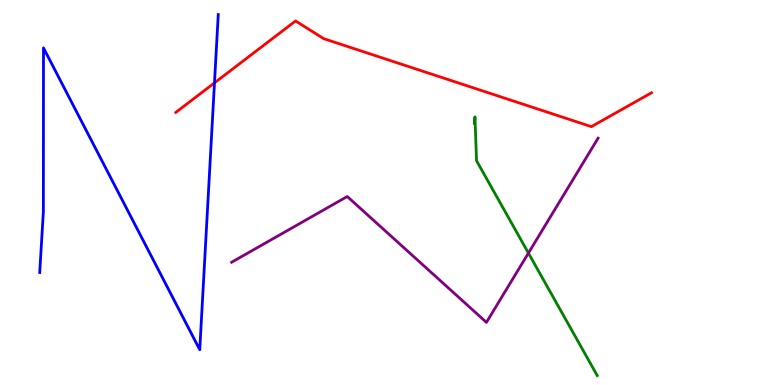[{'lines': ['blue', 'red'], 'intersections': [{'x': 2.77, 'y': 7.85}]}, {'lines': ['green', 'red'], 'intersections': []}, {'lines': ['purple', 'red'], 'intersections': []}, {'lines': ['blue', 'green'], 'intersections': []}, {'lines': ['blue', 'purple'], 'intersections': []}, {'lines': ['green', 'purple'], 'intersections': [{'x': 6.82, 'y': 3.43}]}]